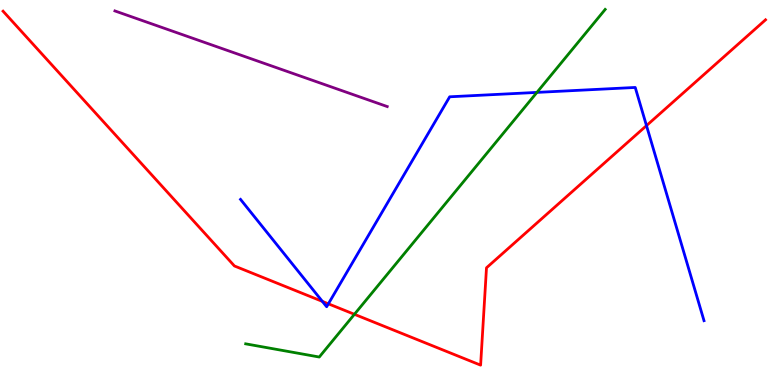[{'lines': ['blue', 'red'], 'intersections': [{'x': 4.16, 'y': 2.17}, {'x': 4.24, 'y': 2.11}, {'x': 8.34, 'y': 6.74}]}, {'lines': ['green', 'red'], 'intersections': [{'x': 4.57, 'y': 1.84}]}, {'lines': ['purple', 'red'], 'intersections': []}, {'lines': ['blue', 'green'], 'intersections': [{'x': 6.93, 'y': 7.6}]}, {'lines': ['blue', 'purple'], 'intersections': []}, {'lines': ['green', 'purple'], 'intersections': []}]